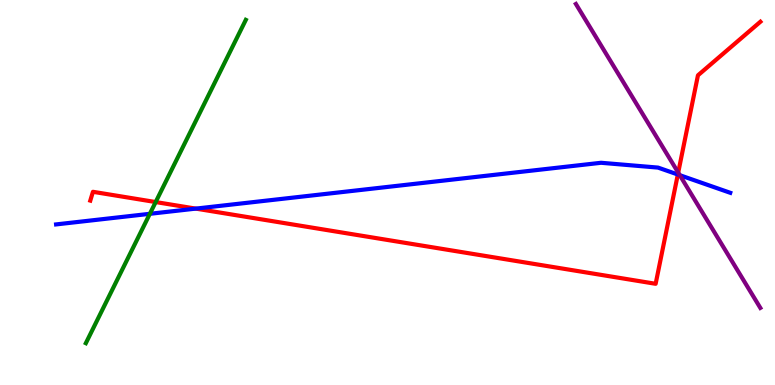[{'lines': ['blue', 'red'], 'intersections': [{'x': 2.53, 'y': 4.58}, {'x': 8.75, 'y': 5.47}]}, {'lines': ['green', 'red'], 'intersections': [{'x': 2.01, 'y': 4.75}]}, {'lines': ['purple', 'red'], 'intersections': [{'x': 8.75, 'y': 5.52}]}, {'lines': ['blue', 'green'], 'intersections': [{'x': 1.93, 'y': 4.45}]}, {'lines': ['blue', 'purple'], 'intersections': [{'x': 8.77, 'y': 5.45}]}, {'lines': ['green', 'purple'], 'intersections': []}]